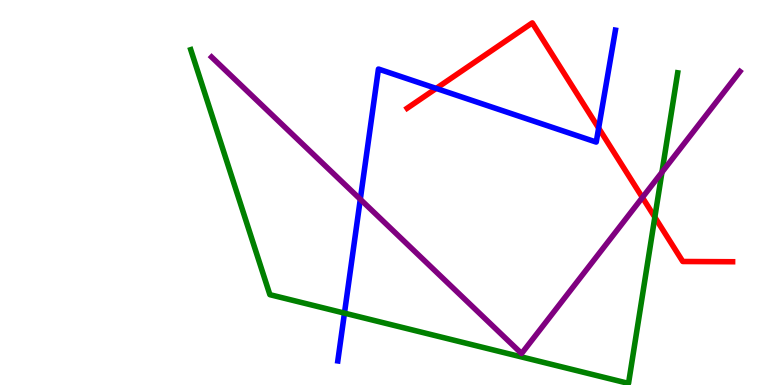[{'lines': ['blue', 'red'], 'intersections': [{'x': 5.63, 'y': 7.7}, {'x': 7.72, 'y': 6.67}]}, {'lines': ['green', 'red'], 'intersections': [{'x': 8.45, 'y': 4.36}]}, {'lines': ['purple', 'red'], 'intersections': [{'x': 8.29, 'y': 4.87}]}, {'lines': ['blue', 'green'], 'intersections': [{'x': 4.44, 'y': 1.87}]}, {'lines': ['blue', 'purple'], 'intersections': [{'x': 4.65, 'y': 4.82}]}, {'lines': ['green', 'purple'], 'intersections': [{'x': 8.54, 'y': 5.53}]}]